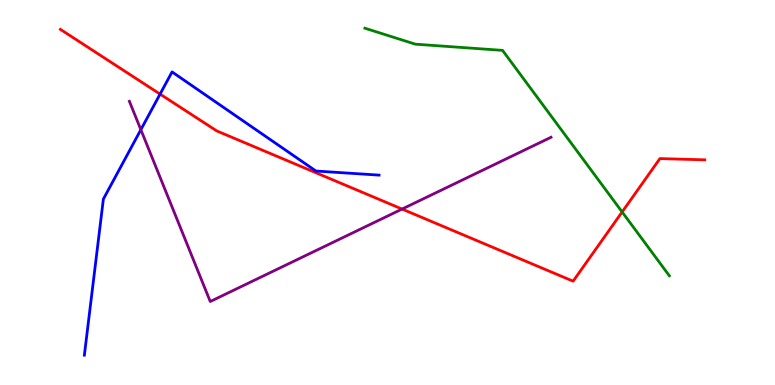[{'lines': ['blue', 'red'], 'intersections': [{'x': 2.07, 'y': 7.56}]}, {'lines': ['green', 'red'], 'intersections': [{'x': 8.03, 'y': 4.49}]}, {'lines': ['purple', 'red'], 'intersections': [{'x': 5.19, 'y': 4.57}]}, {'lines': ['blue', 'green'], 'intersections': []}, {'lines': ['blue', 'purple'], 'intersections': [{'x': 1.82, 'y': 6.63}]}, {'lines': ['green', 'purple'], 'intersections': []}]